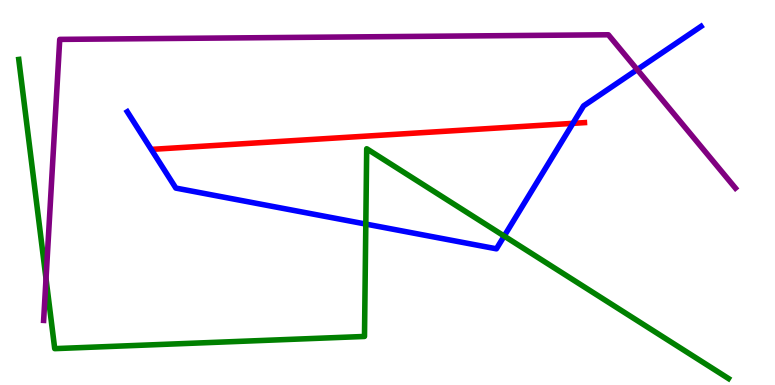[{'lines': ['blue', 'red'], 'intersections': [{'x': 7.39, 'y': 6.8}]}, {'lines': ['green', 'red'], 'intersections': []}, {'lines': ['purple', 'red'], 'intersections': []}, {'lines': ['blue', 'green'], 'intersections': [{'x': 4.72, 'y': 4.18}, {'x': 6.51, 'y': 3.87}]}, {'lines': ['blue', 'purple'], 'intersections': [{'x': 8.22, 'y': 8.19}]}, {'lines': ['green', 'purple'], 'intersections': [{'x': 0.594, 'y': 2.76}]}]